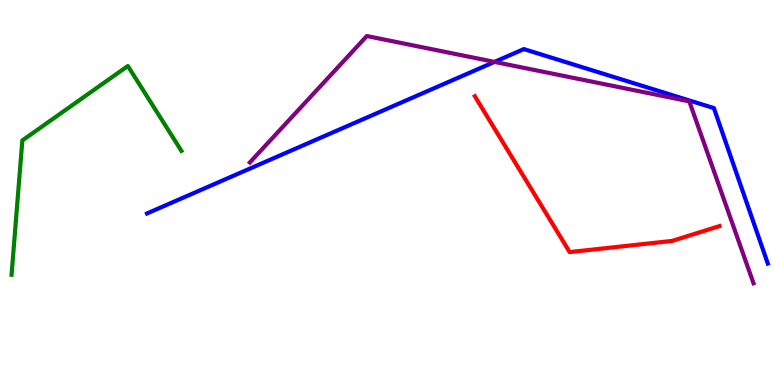[{'lines': ['blue', 'red'], 'intersections': []}, {'lines': ['green', 'red'], 'intersections': []}, {'lines': ['purple', 'red'], 'intersections': []}, {'lines': ['blue', 'green'], 'intersections': []}, {'lines': ['blue', 'purple'], 'intersections': [{'x': 6.38, 'y': 8.39}]}, {'lines': ['green', 'purple'], 'intersections': []}]